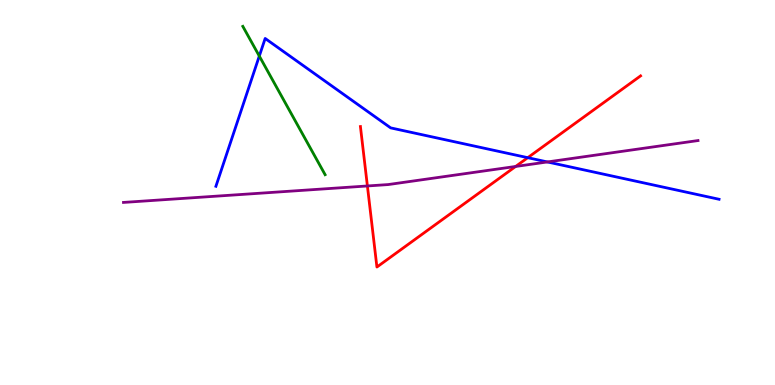[{'lines': ['blue', 'red'], 'intersections': [{'x': 6.81, 'y': 5.9}]}, {'lines': ['green', 'red'], 'intersections': []}, {'lines': ['purple', 'red'], 'intersections': [{'x': 4.74, 'y': 5.17}, {'x': 6.65, 'y': 5.68}]}, {'lines': ['blue', 'green'], 'intersections': [{'x': 3.35, 'y': 8.54}]}, {'lines': ['blue', 'purple'], 'intersections': [{'x': 7.06, 'y': 5.79}]}, {'lines': ['green', 'purple'], 'intersections': []}]